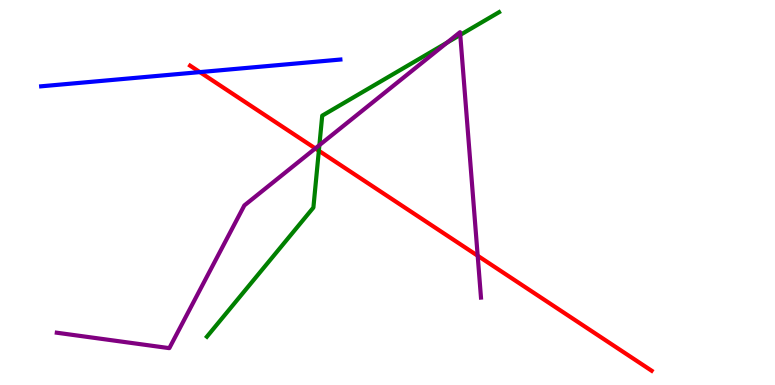[{'lines': ['blue', 'red'], 'intersections': [{'x': 2.58, 'y': 8.13}]}, {'lines': ['green', 'red'], 'intersections': [{'x': 4.11, 'y': 6.08}]}, {'lines': ['purple', 'red'], 'intersections': [{'x': 4.07, 'y': 6.14}, {'x': 6.16, 'y': 3.36}]}, {'lines': ['blue', 'green'], 'intersections': []}, {'lines': ['blue', 'purple'], 'intersections': []}, {'lines': ['green', 'purple'], 'intersections': [{'x': 4.12, 'y': 6.23}, {'x': 5.77, 'y': 8.89}, {'x': 5.94, 'y': 9.09}]}]